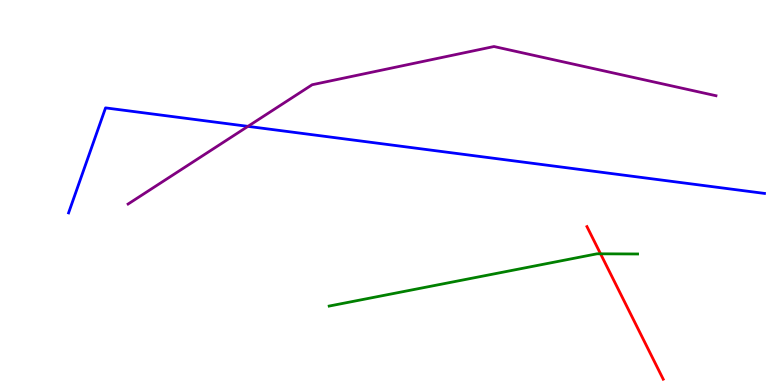[{'lines': ['blue', 'red'], 'intersections': []}, {'lines': ['green', 'red'], 'intersections': [{'x': 7.75, 'y': 3.41}]}, {'lines': ['purple', 'red'], 'intersections': []}, {'lines': ['blue', 'green'], 'intersections': []}, {'lines': ['blue', 'purple'], 'intersections': [{'x': 3.2, 'y': 6.72}]}, {'lines': ['green', 'purple'], 'intersections': []}]